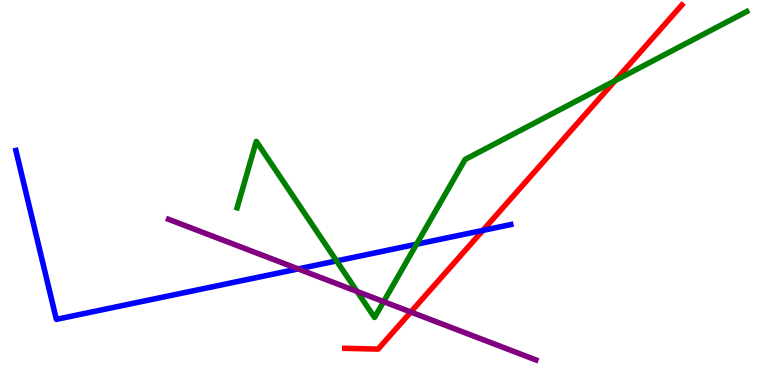[{'lines': ['blue', 'red'], 'intersections': [{'x': 6.23, 'y': 4.02}]}, {'lines': ['green', 'red'], 'intersections': [{'x': 7.94, 'y': 7.9}]}, {'lines': ['purple', 'red'], 'intersections': [{'x': 5.3, 'y': 1.9}]}, {'lines': ['blue', 'green'], 'intersections': [{'x': 4.34, 'y': 3.22}, {'x': 5.37, 'y': 3.66}]}, {'lines': ['blue', 'purple'], 'intersections': [{'x': 3.85, 'y': 3.02}]}, {'lines': ['green', 'purple'], 'intersections': [{'x': 4.61, 'y': 2.43}, {'x': 4.95, 'y': 2.17}]}]